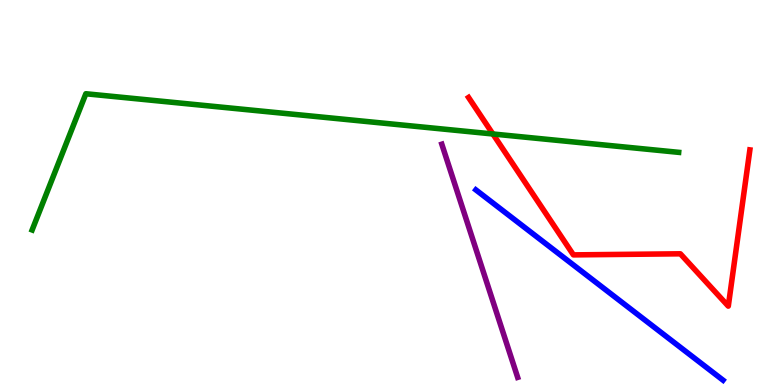[{'lines': ['blue', 'red'], 'intersections': []}, {'lines': ['green', 'red'], 'intersections': [{'x': 6.36, 'y': 6.52}]}, {'lines': ['purple', 'red'], 'intersections': []}, {'lines': ['blue', 'green'], 'intersections': []}, {'lines': ['blue', 'purple'], 'intersections': []}, {'lines': ['green', 'purple'], 'intersections': []}]